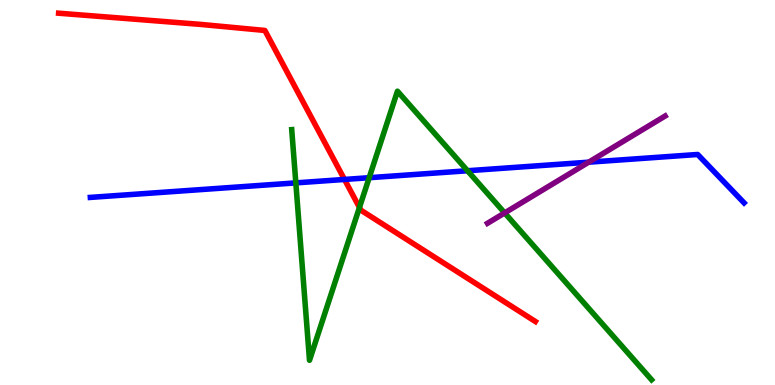[{'lines': ['blue', 'red'], 'intersections': [{'x': 4.45, 'y': 5.34}]}, {'lines': ['green', 'red'], 'intersections': [{'x': 4.64, 'y': 4.61}]}, {'lines': ['purple', 'red'], 'intersections': []}, {'lines': ['blue', 'green'], 'intersections': [{'x': 3.82, 'y': 5.25}, {'x': 4.76, 'y': 5.38}, {'x': 6.03, 'y': 5.56}]}, {'lines': ['blue', 'purple'], 'intersections': [{'x': 7.6, 'y': 5.79}]}, {'lines': ['green', 'purple'], 'intersections': [{'x': 6.51, 'y': 4.47}]}]